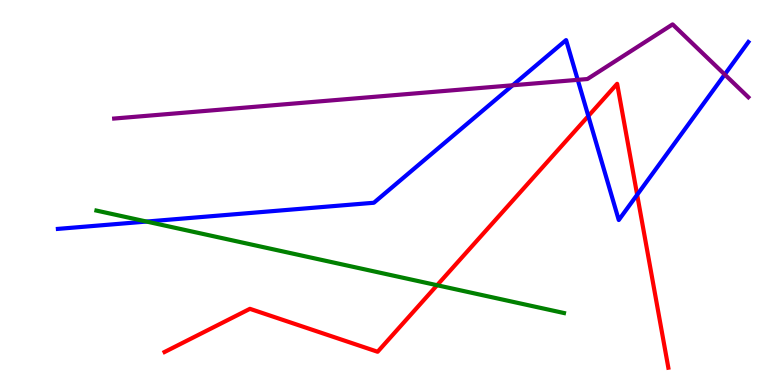[{'lines': ['blue', 'red'], 'intersections': [{'x': 7.59, 'y': 6.99}, {'x': 8.22, 'y': 4.94}]}, {'lines': ['green', 'red'], 'intersections': [{'x': 5.64, 'y': 2.59}]}, {'lines': ['purple', 'red'], 'intersections': []}, {'lines': ['blue', 'green'], 'intersections': [{'x': 1.89, 'y': 4.25}]}, {'lines': ['blue', 'purple'], 'intersections': [{'x': 6.62, 'y': 7.79}, {'x': 7.45, 'y': 7.93}, {'x': 9.35, 'y': 8.07}]}, {'lines': ['green', 'purple'], 'intersections': []}]